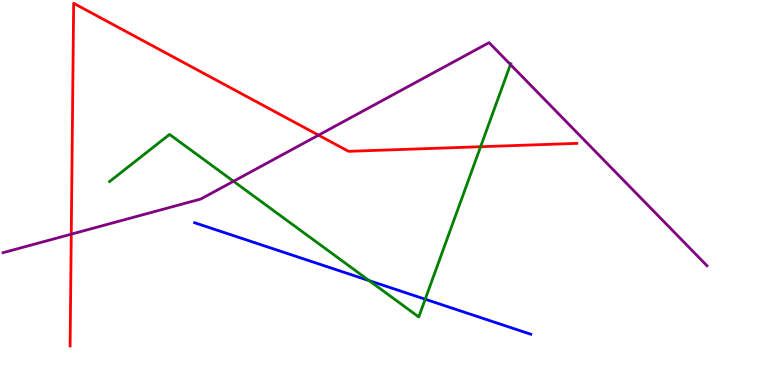[{'lines': ['blue', 'red'], 'intersections': []}, {'lines': ['green', 'red'], 'intersections': [{'x': 6.2, 'y': 6.19}]}, {'lines': ['purple', 'red'], 'intersections': [{'x': 0.92, 'y': 3.92}, {'x': 4.11, 'y': 6.49}]}, {'lines': ['blue', 'green'], 'intersections': [{'x': 4.76, 'y': 2.71}, {'x': 5.49, 'y': 2.23}]}, {'lines': ['blue', 'purple'], 'intersections': []}, {'lines': ['green', 'purple'], 'intersections': [{'x': 3.01, 'y': 5.29}, {'x': 6.59, 'y': 8.32}]}]